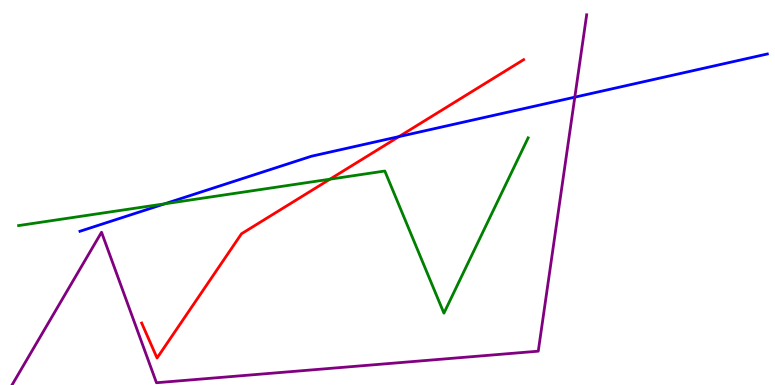[{'lines': ['blue', 'red'], 'intersections': [{'x': 5.15, 'y': 6.45}]}, {'lines': ['green', 'red'], 'intersections': [{'x': 4.26, 'y': 5.35}]}, {'lines': ['purple', 'red'], 'intersections': []}, {'lines': ['blue', 'green'], 'intersections': [{'x': 2.12, 'y': 4.71}]}, {'lines': ['blue', 'purple'], 'intersections': [{'x': 7.42, 'y': 7.48}]}, {'lines': ['green', 'purple'], 'intersections': []}]